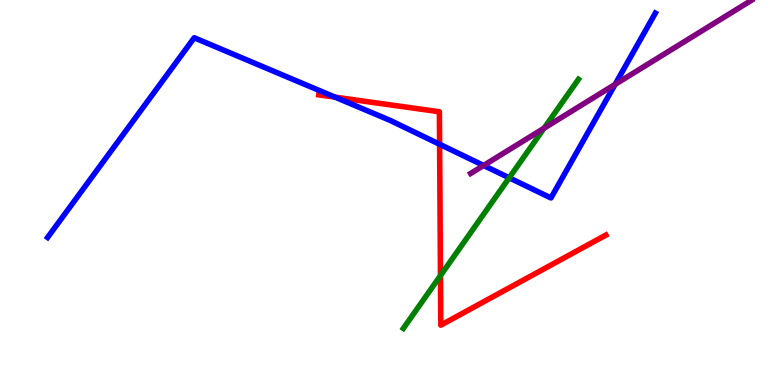[{'lines': ['blue', 'red'], 'intersections': [{'x': 4.32, 'y': 7.48}, {'x': 5.67, 'y': 6.25}]}, {'lines': ['green', 'red'], 'intersections': [{'x': 5.68, 'y': 2.84}]}, {'lines': ['purple', 'red'], 'intersections': []}, {'lines': ['blue', 'green'], 'intersections': [{'x': 6.57, 'y': 5.38}]}, {'lines': ['blue', 'purple'], 'intersections': [{'x': 6.24, 'y': 5.7}, {'x': 7.94, 'y': 7.81}]}, {'lines': ['green', 'purple'], 'intersections': [{'x': 7.02, 'y': 6.67}]}]